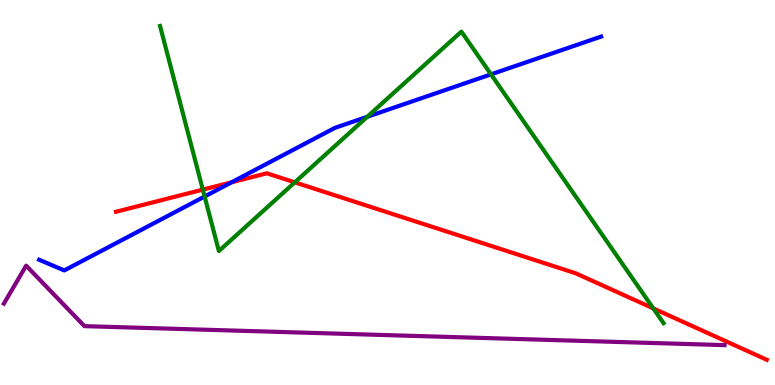[{'lines': ['blue', 'red'], 'intersections': [{'x': 2.99, 'y': 5.27}]}, {'lines': ['green', 'red'], 'intersections': [{'x': 2.62, 'y': 5.07}, {'x': 3.8, 'y': 5.26}, {'x': 8.43, 'y': 1.99}]}, {'lines': ['purple', 'red'], 'intersections': []}, {'lines': ['blue', 'green'], 'intersections': [{'x': 2.64, 'y': 4.9}, {'x': 4.74, 'y': 6.97}, {'x': 6.34, 'y': 8.07}]}, {'lines': ['blue', 'purple'], 'intersections': []}, {'lines': ['green', 'purple'], 'intersections': []}]